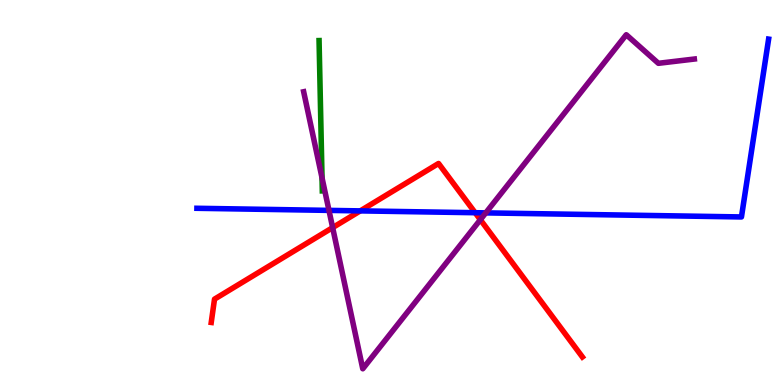[{'lines': ['blue', 'red'], 'intersections': [{'x': 4.65, 'y': 4.52}, {'x': 6.13, 'y': 4.47}]}, {'lines': ['green', 'red'], 'intersections': []}, {'lines': ['purple', 'red'], 'intersections': [{'x': 4.29, 'y': 4.09}, {'x': 6.2, 'y': 4.29}]}, {'lines': ['blue', 'green'], 'intersections': []}, {'lines': ['blue', 'purple'], 'intersections': [{'x': 4.24, 'y': 4.54}, {'x': 6.27, 'y': 4.47}]}, {'lines': ['green', 'purple'], 'intersections': [{'x': 4.16, 'y': 5.38}]}]